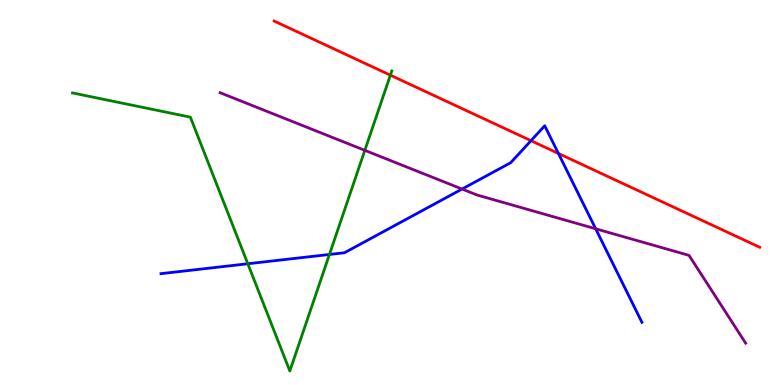[{'lines': ['blue', 'red'], 'intersections': [{'x': 6.85, 'y': 6.35}, {'x': 7.21, 'y': 6.01}]}, {'lines': ['green', 'red'], 'intersections': [{'x': 5.04, 'y': 8.05}]}, {'lines': ['purple', 'red'], 'intersections': []}, {'lines': ['blue', 'green'], 'intersections': [{'x': 3.2, 'y': 3.15}, {'x': 4.25, 'y': 3.39}]}, {'lines': ['blue', 'purple'], 'intersections': [{'x': 5.96, 'y': 5.09}, {'x': 7.69, 'y': 4.06}]}, {'lines': ['green', 'purple'], 'intersections': [{'x': 4.71, 'y': 6.1}]}]